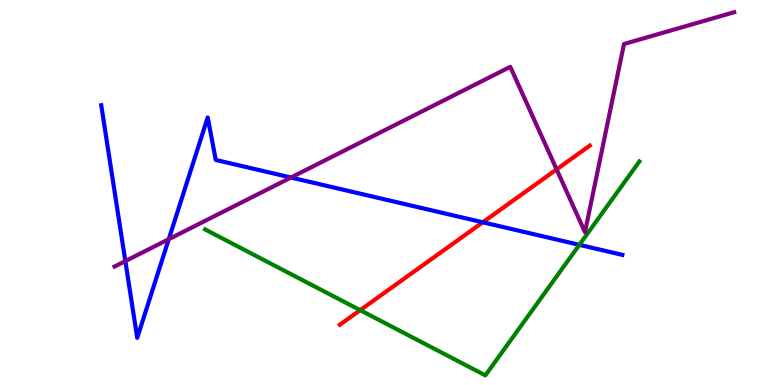[{'lines': ['blue', 'red'], 'intersections': [{'x': 6.23, 'y': 4.23}]}, {'lines': ['green', 'red'], 'intersections': [{'x': 4.65, 'y': 1.94}]}, {'lines': ['purple', 'red'], 'intersections': [{'x': 7.18, 'y': 5.6}]}, {'lines': ['blue', 'green'], 'intersections': [{'x': 7.48, 'y': 3.64}]}, {'lines': ['blue', 'purple'], 'intersections': [{'x': 1.62, 'y': 3.22}, {'x': 2.18, 'y': 3.79}, {'x': 3.75, 'y': 5.39}]}, {'lines': ['green', 'purple'], 'intersections': []}]